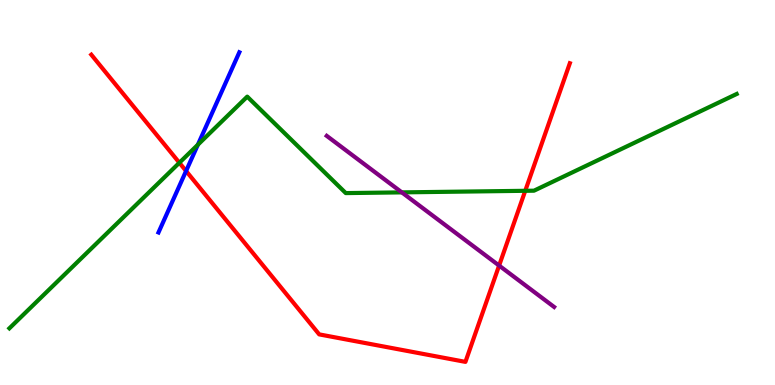[{'lines': ['blue', 'red'], 'intersections': [{'x': 2.4, 'y': 5.56}]}, {'lines': ['green', 'red'], 'intersections': [{'x': 2.31, 'y': 5.77}, {'x': 6.78, 'y': 5.04}]}, {'lines': ['purple', 'red'], 'intersections': [{'x': 6.44, 'y': 3.1}]}, {'lines': ['blue', 'green'], 'intersections': [{'x': 2.55, 'y': 6.24}]}, {'lines': ['blue', 'purple'], 'intersections': []}, {'lines': ['green', 'purple'], 'intersections': [{'x': 5.18, 'y': 5.0}]}]